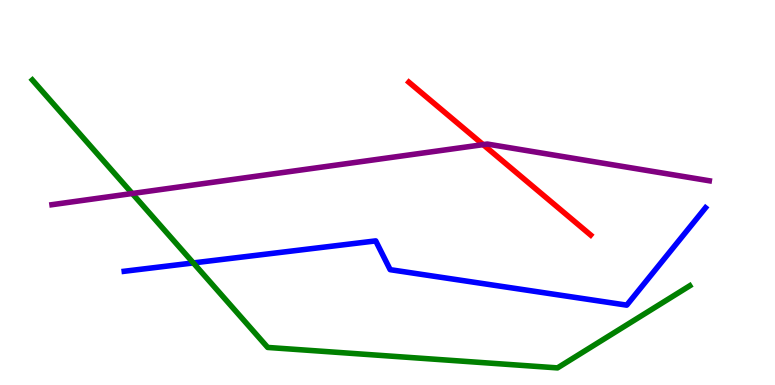[{'lines': ['blue', 'red'], 'intersections': []}, {'lines': ['green', 'red'], 'intersections': []}, {'lines': ['purple', 'red'], 'intersections': [{'x': 6.23, 'y': 6.24}]}, {'lines': ['blue', 'green'], 'intersections': [{'x': 2.49, 'y': 3.17}]}, {'lines': ['blue', 'purple'], 'intersections': []}, {'lines': ['green', 'purple'], 'intersections': [{'x': 1.71, 'y': 4.97}]}]